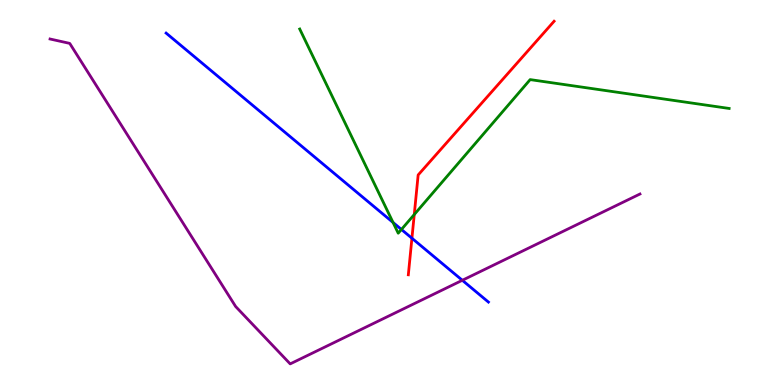[{'lines': ['blue', 'red'], 'intersections': [{'x': 5.32, 'y': 3.81}]}, {'lines': ['green', 'red'], 'intersections': [{'x': 5.35, 'y': 4.43}]}, {'lines': ['purple', 'red'], 'intersections': []}, {'lines': ['blue', 'green'], 'intersections': [{'x': 5.07, 'y': 4.22}, {'x': 5.18, 'y': 4.04}]}, {'lines': ['blue', 'purple'], 'intersections': [{'x': 5.97, 'y': 2.72}]}, {'lines': ['green', 'purple'], 'intersections': []}]